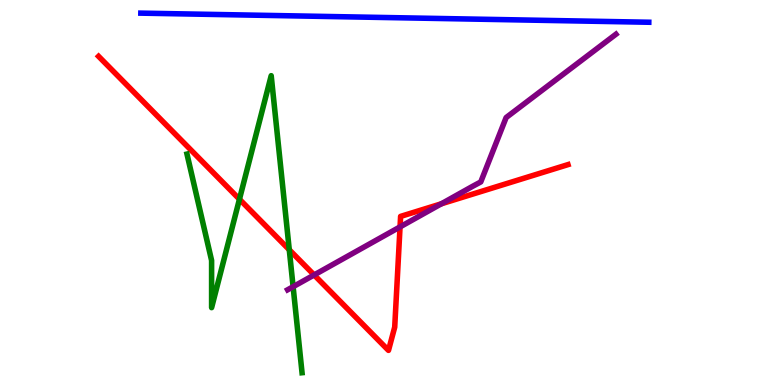[{'lines': ['blue', 'red'], 'intersections': []}, {'lines': ['green', 'red'], 'intersections': [{'x': 3.09, 'y': 4.83}, {'x': 3.73, 'y': 3.51}]}, {'lines': ['purple', 'red'], 'intersections': [{'x': 4.05, 'y': 2.86}, {'x': 5.16, 'y': 4.11}, {'x': 5.69, 'y': 4.71}]}, {'lines': ['blue', 'green'], 'intersections': []}, {'lines': ['blue', 'purple'], 'intersections': []}, {'lines': ['green', 'purple'], 'intersections': [{'x': 3.78, 'y': 2.55}]}]